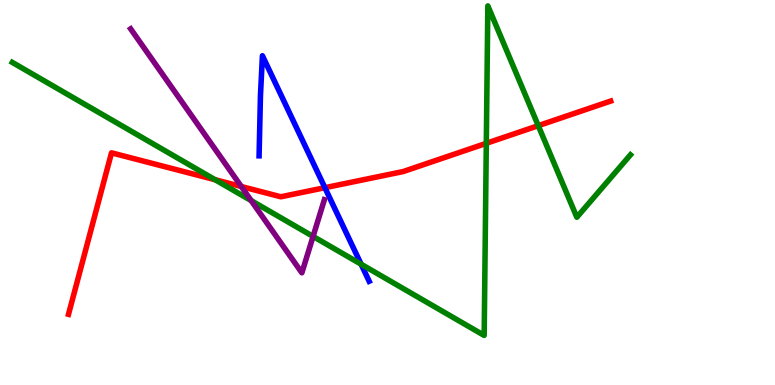[{'lines': ['blue', 'red'], 'intersections': [{'x': 4.19, 'y': 5.12}]}, {'lines': ['green', 'red'], 'intersections': [{'x': 2.77, 'y': 5.33}, {'x': 6.27, 'y': 6.28}, {'x': 6.95, 'y': 6.74}]}, {'lines': ['purple', 'red'], 'intersections': [{'x': 3.11, 'y': 5.16}]}, {'lines': ['blue', 'green'], 'intersections': [{'x': 4.66, 'y': 3.14}]}, {'lines': ['blue', 'purple'], 'intersections': []}, {'lines': ['green', 'purple'], 'intersections': [{'x': 3.24, 'y': 4.79}, {'x': 4.04, 'y': 3.86}]}]